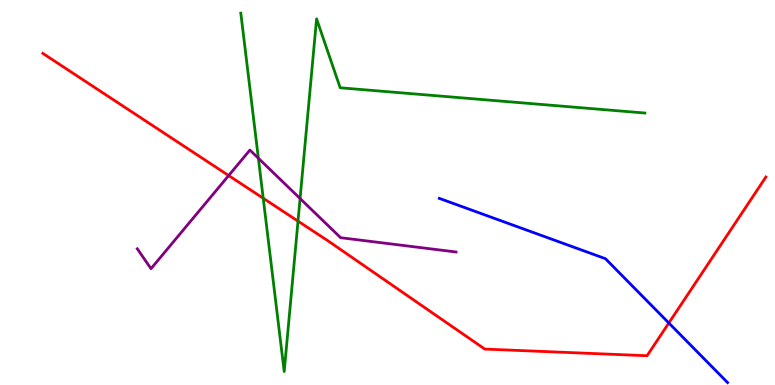[{'lines': ['blue', 'red'], 'intersections': [{'x': 8.63, 'y': 1.61}]}, {'lines': ['green', 'red'], 'intersections': [{'x': 3.4, 'y': 4.85}, {'x': 3.85, 'y': 4.26}]}, {'lines': ['purple', 'red'], 'intersections': [{'x': 2.95, 'y': 5.44}]}, {'lines': ['blue', 'green'], 'intersections': []}, {'lines': ['blue', 'purple'], 'intersections': []}, {'lines': ['green', 'purple'], 'intersections': [{'x': 3.33, 'y': 5.89}, {'x': 3.87, 'y': 4.84}]}]